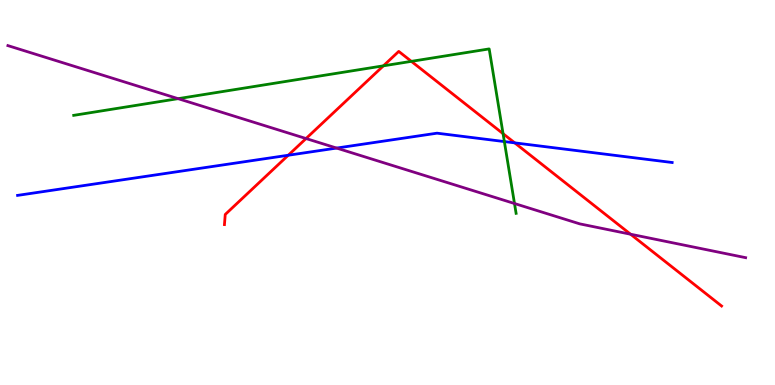[{'lines': ['blue', 'red'], 'intersections': [{'x': 3.72, 'y': 5.97}, {'x': 6.64, 'y': 6.29}]}, {'lines': ['green', 'red'], 'intersections': [{'x': 4.95, 'y': 8.29}, {'x': 5.31, 'y': 8.41}, {'x': 6.49, 'y': 6.53}]}, {'lines': ['purple', 'red'], 'intersections': [{'x': 3.95, 'y': 6.4}, {'x': 8.14, 'y': 3.92}]}, {'lines': ['blue', 'green'], 'intersections': [{'x': 6.51, 'y': 6.32}]}, {'lines': ['blue', 'purple'], 'intersections': [{'x': 4.34, 'y': 6.15}]}, {'lines': ['green', 'purple'], 'intersections': [{'x': 2.3, 'y': 7.44}, {'x': 6.64, 'y': 4.71}]}]